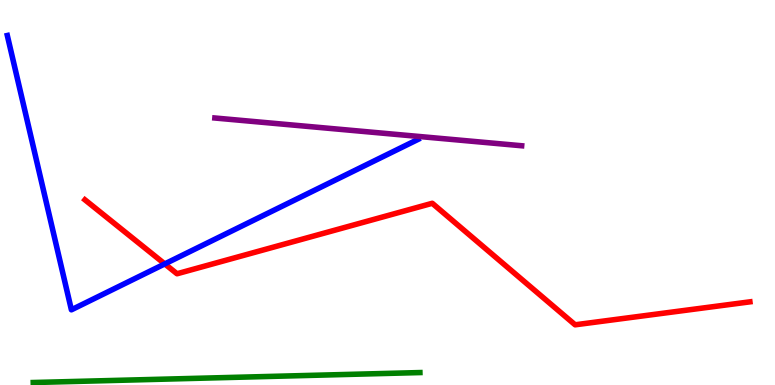[{'lines': ['blue', 'red'], 'intersections': [{'x': 2.13, 'y': 3.15}]}, {'lines': ['green', 'red'], 'intersections': []}, {'lines': ['purple', 'red'], 'intersections': []}, {'lines': ['blue', 'green'], 'intersections': []}, {'lines': ['blue', 'purple'], 'intersections': []}, {'lines': ['green', 'purple'], 'intersections': []}]